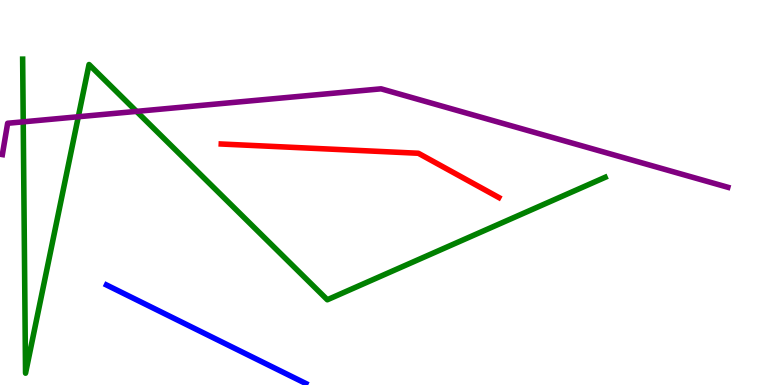[{'lines': ['blue', 'red'], 'intersections': []}, {'lines': ['green', 'red'], 'intersections': []}, {'lines': ['purple', 'red'], 'intersections': []}, {'lines': ['blue', 'green'], 'intersections': []}, {'lines': ['blue', 'purple'], 'intersections': []}, {'lines': ['green', 'purple'], 'intersections': [{'x': 0.3, 'y': 6.84}, {'x': 1.01, 'y': 6.97}, {'x': 1.76, 'y': 7.11}]}]